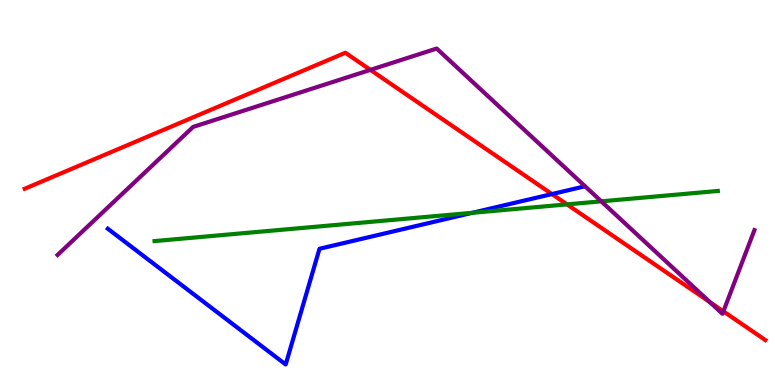[{'lines': ['blue', 'red'], 'intersections': [{'x': 7.12, 'y': 4.96}]}, {'lines': ['green', 'red'], 'intersections': [{'x': 7.32, 'y': 4.69}]}, {'lines': ['purple', 'red'], 'intersections': [{'x': 4.78, 'y': 8.18}, {'x': 9.16, 'y': 2.15}, {'x': 9.33, 'y': 1.91}]}, {'lines': ['blue', 'green'], 'intersections': [{'x': 6.09, 'y': 4.47}]}, {'lines': ['blue', 'purple'], 'intersections': []}, {'lines': ['green', 'purple'], 'intersections': [{'x': 7.76, 'y': 4.77}]}]